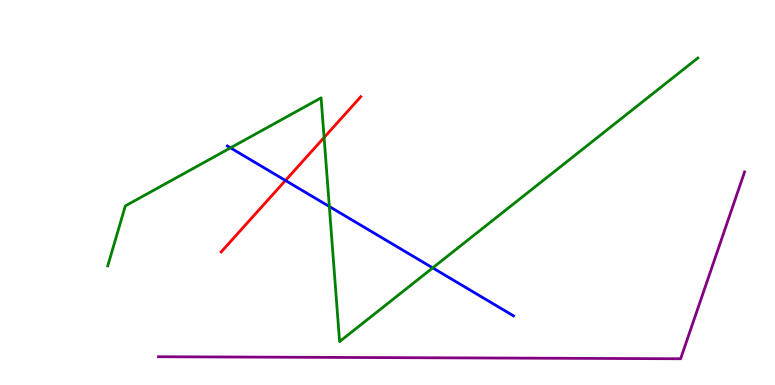[{'lines': ['blue', 'red'], 'intersections': [{'x': 3.68, 'y': 5.31}]}, {'lines': ['green', 'red'], 'intersections': [{'x': 4.18, 'y': 6.43}]}, {'lines': ['purple', 'red'], 'intersections': []}, {'lines': ['blue', 'green'], 'intersections': [{'x': 2.97, 'y': 6.16}, {'x': 4.25, 'y': 4.64}, {'x': 5.58, 'y': 3.04}]}, {'lines': ['blue', 'purple'], 'intersections': []}, {'lines': ['green', 'purple'], 'intersections': []}]